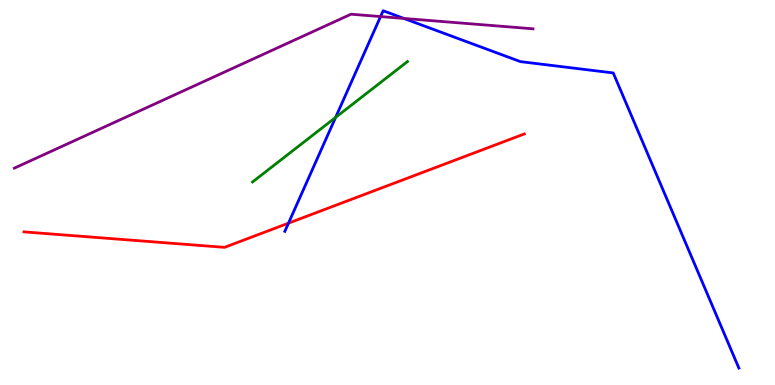[{'lines': ['blue', 'red'], 'intersections': [{'x': 3.72, 'y': 4.2}]}, {'lines': ['green', 'red'], 'intersections': []}, {'lines': ['purple', 'red'], 'intersections': []}, {'lines': ['blue', 'green'], 'intersections': [{'x': 4.33, 'y': 6.95}]}, {'lines': ['blue', 'purple'], 'intersections': [{'x': 4.91, 'y': 9.57}, {'x': 5.21, 'y': 9.52}]}, {'lines': ['green', 'purple'], 'intersections': []}]